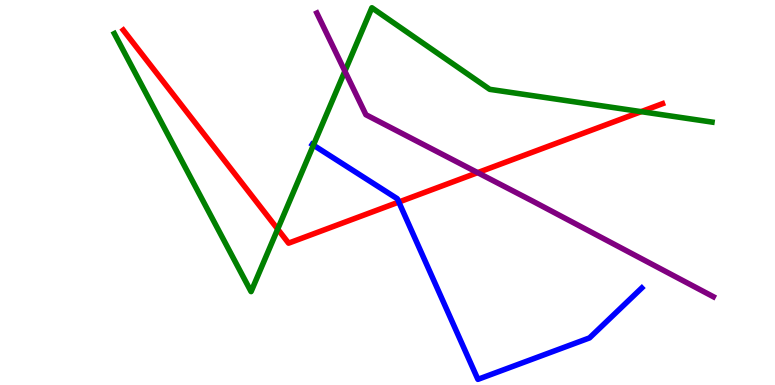[{'lines': ['blue', 'red'], 'intersections': [{'x': 5.15, 'y': 4.75}]}, {'lines': ['green', 'red'], 'intersections': [{'x': 3.58, 'y': 4.05}, {'x': 8.27, 'y': 7.1}]}, {'lines': ['purple', 'red'], 'intersections': [{'x': 6.16, 'y': 5.52}]}, {'lines': ['blue', 'green'], 'intersections': [{'x': 4.04, 'y': 6.23}]}, {'lines': ['blue', 'purple'], 'intersections': []}, {'lines': ['green', 'purple'], 'intersections': [{'x': 4.45, 'y': 8.15}]}]